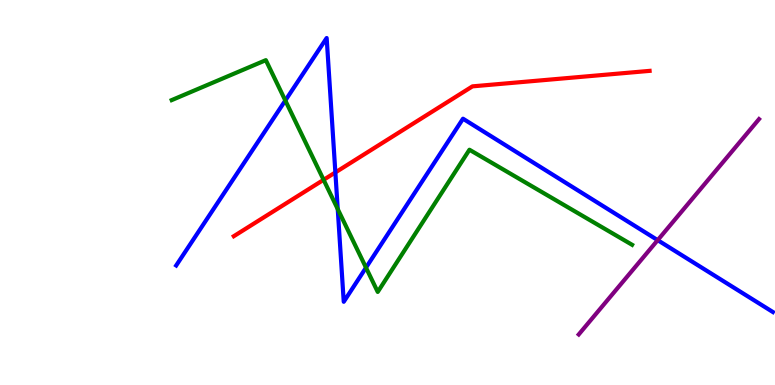[{'lines': ['blue', 'red'], 'intersections': [{'x': 4.33, 'y': 5.52}]}, {'lines': ['green', 'red'], 'intersections': [{'x': 4.18, 'y': 5.33}]}, {'lines': ['purple', 'red'], 'intersections': []}, {'lines': ['blue', 'green'], 'intersections': [{'x': 3.68, 'y': 7.39}, {'x': 4.36, 'y': 4.57}, {'x': 4.72, 'y': 3.05}]}, {'lines': ['blue', 'purple'], 'intersections': [{'x': 8.49, 'y': 3.76}]}, {'lines': ['green', 'purple'], 'intersections': []}]